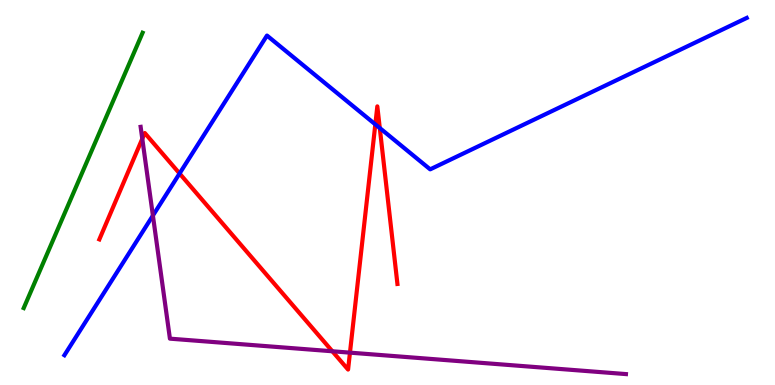[{'lines': ['blue', 'red'], 'intersections': [{'x': 2.32, 'y': 5.49}, {'x': 4.84, 'y': 6.77}, {'x': 4.9, 'y': 6.67}]}, {'lines': ['green', 'red'], 'intersections': []}, {'lines': ['purple', 'red'], 'intersections': [{'x': 1.84, 'y': 6.4}, {'x': 4.29, 'y': 0.876}, {'x': 4.52, 'y': 0.84}]}, {'lines': ['blue', 'green'], 'intersections': []}, {'lines': ['blue', 'purple'], 'intersections': [{'x': 1.97, 'y': 4.4}]}, {'lines': ['green', 'purple'], 'intersections': []}]